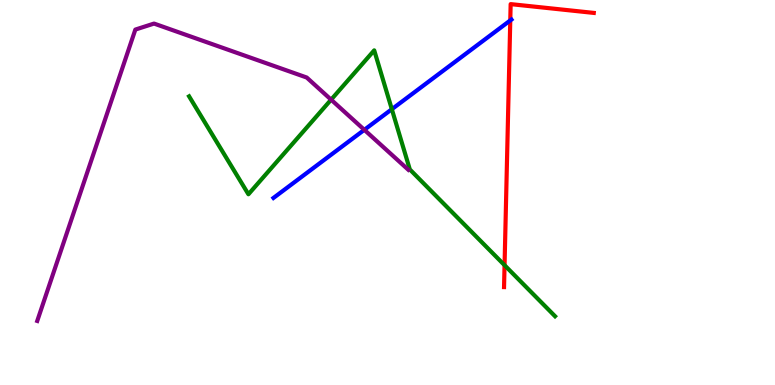[{'lines': ['blue', 'red'], 'intersections': [{'x': 6.58, 'y': 9.47}]}, {'lines': ['green', 'red'], 'intersections': [{'x': 6.51, 'y': 3.11}]}, {'lines': ['purple', 'red'], 'intersections': []}, {'lines': ['blue', 'green'], 'intersections': [{'x': 5.06, 'y': 7.16}]}, {'lines': ['blue', 'purple'], 'intersections': [{'x': 4.7, 'y': 6.63}]}, {'lines': ['green', 'purple'], 'intersections': [{'x': 4.27, 'y': 7.41}]}]